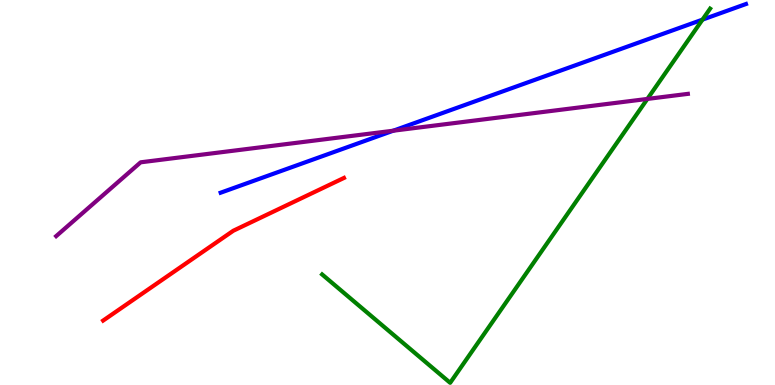[{'lines': ['blue', 'red'], 'intersections': []}, {'lines': ['green', 'red'], 'intersections': []}, {'lines': ['purple', 'red'], 'intersections': []}, {'lines': ['blue', 'green'], 'intersections': [{'x': 9.06, 'y': 9.49}]}, {'lines': ['blue', 'purple'], 'intersections': [{'x': 5.07, 'y': 6.6}]}, {'lines': ['green', 'purple'], 'intersections': [{'x': 8.35, 'y': 7.43}]}]